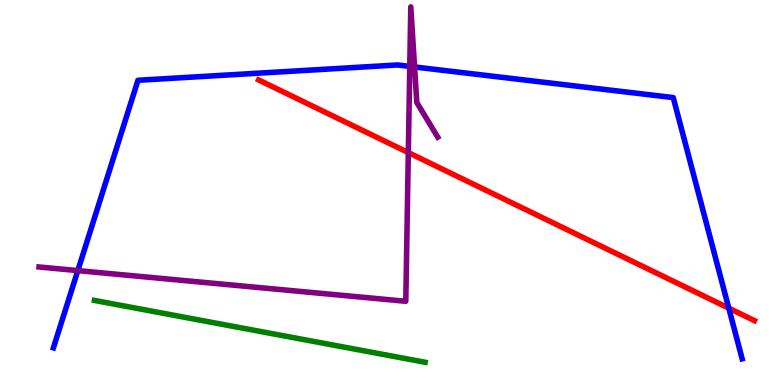[{'lines': ['blue', 'red'], 'intersections': [{'x': 9.4, 'y': 2.0}]}, {'lines': ['green', 'red'], 'intersections': []}, {'lines': ['purple', 'red'], 'intersections': [{'x': 5.27, 'y': 6.04}]}, {'lines': ['blue', 'green'], 'intersections': []}, {'lines': ['blue', 'purple'], 'intersections': [{'x': 1.0, 'y': 2.97}, {'x': 5.29, 'y': 8.28}, {'x': 5.35, 'y': 8.26}]}, {'lines': ['green', 'purple'], 'intersections': []}]